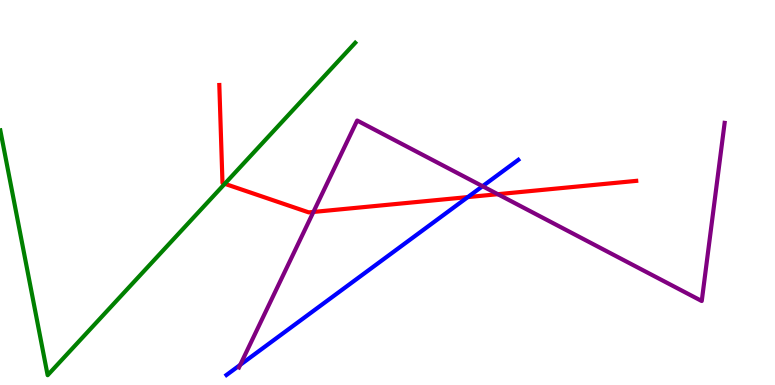[{'lines': ['blue', 'red'], 'intersections': [{'x': 6.04, 'y': 4.88}]}, {'lines': ['green', 'red'], 'intersections': [{'x': 2.9, 'y': 5.23}]}, {'lines': ['purple', 'red'], 'intersections': [{'x': 4.04, 'y': 4.49}, {'x': 6.42, 'y': 4.96}]}, {'lines': ['blue', 'green'], 'intersections': []}, {'lines': ['blue', 'purple'], 'intersections': [{'x': 3.1, 'y': 0.523}, {'x': 6.23, 'y': 5.16}]}, {'lines': ['green', 'purple'], 'intersections': []}]